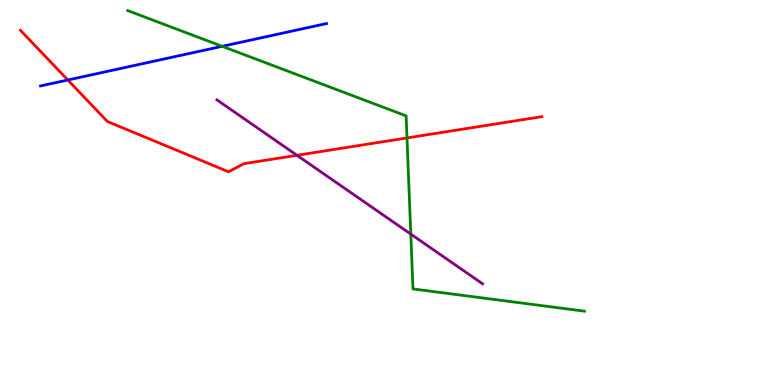[{'lines': ['blue', 'red'], 'intersections': [{'x': 0.875, 'y': 7.92}]}, {'lines': ['green', 'red'], 'intersections': [{'x': 5.25, 'y': 6.42}]}, {'lines': ['purple', 'red'], 'intersections': [{'x': 3.83, 'y': 5.97}]}, {'lines': ['blue', 'green'], 'intersections': [{'x': 2.87, 'y': 8.8}]}, {'lines': ['blue', 'purple'], 'intersections': []}, {'lines': ['green', 'purple'], 'intersections': [{'x': 5.3, 'y': 3.92}]}]